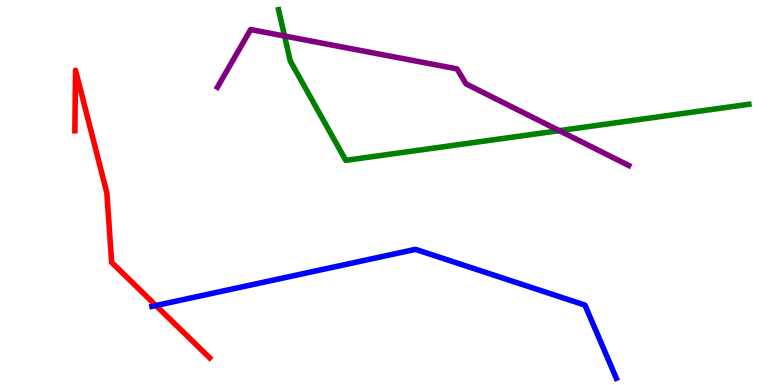[{'lines': ['blue', 'red'], 'intersections': [{'x': 2.01, 'y': 2.06}]}, {'lines': ['green', 'red'], 'intersections': []}, {'lines': ['purple', 'red'], 'intersections': []}, {'lines': ['blue', 'green'], 'intersections': []}, {'lines': ['blue', 'purple'], 'intersections': []}, {'lines': ['green', 'purple'], 'intersections': [{'x': 3.67, 'y': 9.06}, {'x': 7.22, 'y': 6.61}]}]